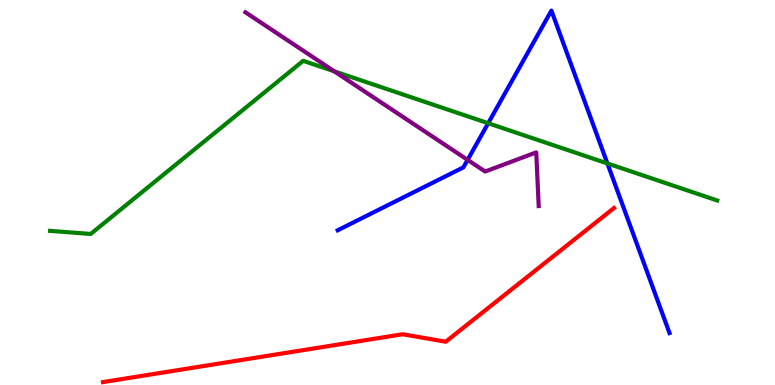[{'lines': ['blue', 'red'], 'intersections': []}, {'lines': ['green', 'red'], 'intersections': []}, {'lines': ['purple', 'red'], 'intersections': []}, {'lines': ['blue', 'green'], 'intersections': [{'x': 6.3, 'y': 6.8}, {'x': 7.84, 'y': 5.75}]}, {'lines': ['blue', 'purple'], 'intersections': [{'x': 6.03, 'y': 5.85}]}, {'lines': ['green', 'purple'], 'intersections': [{'x': 4.31, 'y': 8.15}]}]